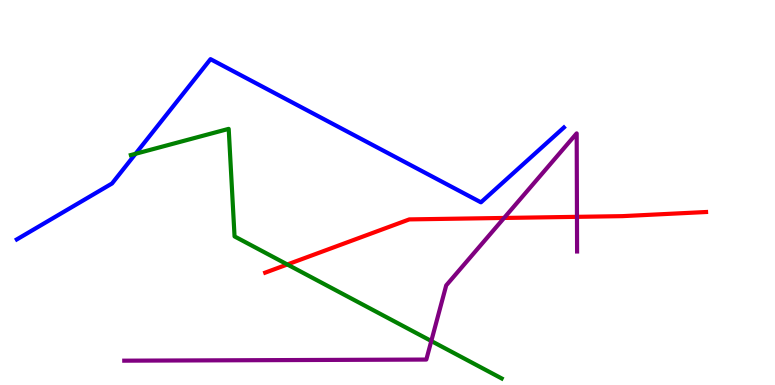[{'lines': ['blue', 'red'], 'intersections': []}, {'lines': ['green', 'red'], 'intersections': [{'x': 3.71, 'y': 3.13}]}, {'lines': ['purple', 'red'], 'intersections': [{'x': 6.5, 'y': 4.34}, {'x': 7.44, 'y': 4.37}]}, {'lines': ['blue', 'green'], 'intersections': [{'x': 1.75, 'y': 6.01}]}, {'lines': ['blue', 'purple'], 'intersections': []}, {'lines': ['green', 'purple'], 'intersections': [{'x': 5.57, 'y': 1.14}]}]